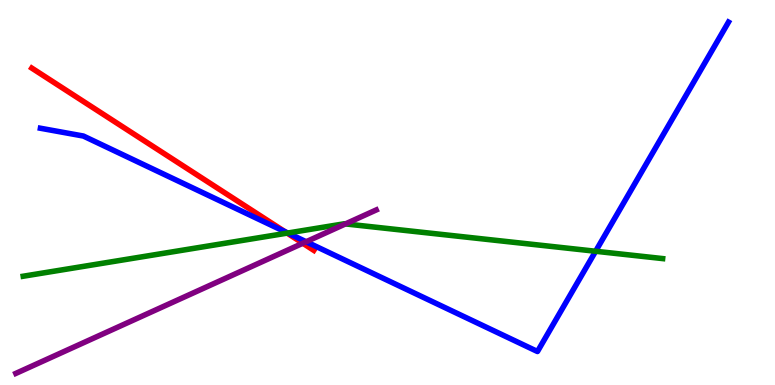[{'lines': ['blue', 'red'], 'intersections': [{'x': 3.68, 'y': 3.98}]}, {'lines': ['green', 'red'], 'intersections': [{'x': 3.71, 'y': 3.94}]}, {'lines': ['purple', 'red'], 'intersections': [{'x': 3.91, 'y': 3.68}]}, {'lines': ['blue', 'green'], 'intersections': [{'x': 3.71, 'y': 3.95}, {'x': 7.69, 'y': 3.47}]}, {'lines': ['blue', 'purple'], 'intersections': [{'x': 3.95, 'y': 3.72}]}, {'lines': ['green', 'purple'], 'intersections': [{'x': 4.46, 'y': 4.18}]}]